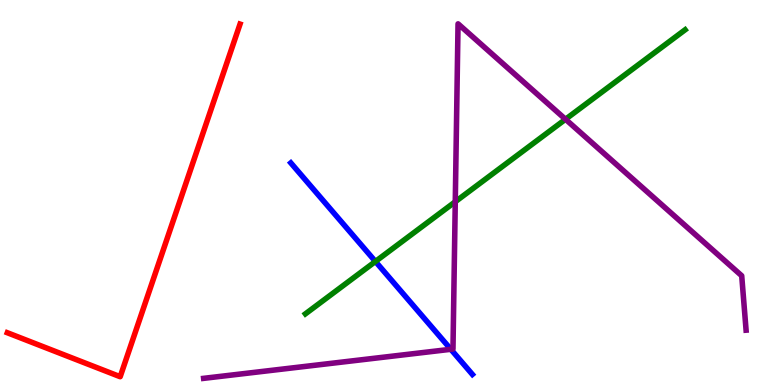[{'lines': ['blue', 'red'], 'intersections': []}, {'lines': ['green', 'red'], 'intersections': []}, {'lines': ['purple', 'red'], 'intersections': []}, {'lines': ['blue', 'green'], 'intersections': [{'x': 4.84, 'y': 3.21}]}, {'lines': ['blue', 'purple'], 'intersections': [{'x': 5.82, 'y': 0.928}]}, {'lines': ['green', 'purple'], 'intersections': [{'x': 5.87, 'y': 4.76}, {'x': 7.3, 'y': 6.9}]}]